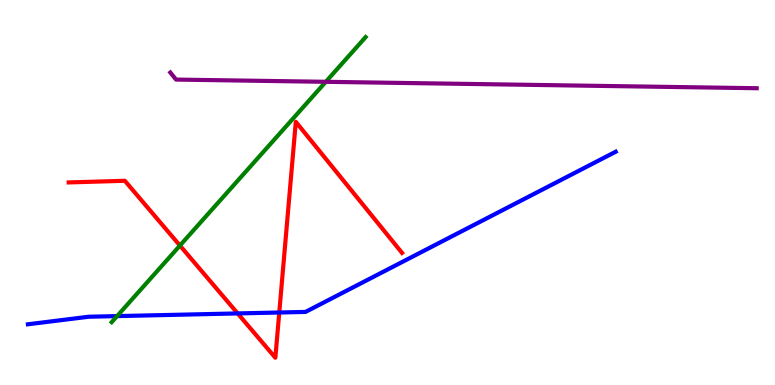[{'lines': ['blue', 'red'], 'intersections': [{'x': 3.07, 'y': 1.86}, {'x': 3.6, 'y': 1.88}]}, {'lines': ['green', 'red'], 'intersections': [{'x': 2.32, 'y': 3.62}]}, {'lines': ['purple', 'red'], 'intersections': []}, {'lines': ['blue', 'green'], 'intersections': [{'x': 1.51, 'y': 1.79}]}, {'lines': ['blue', 'purple'], 'intersections': []}, {'lines': ['green', 'purple'], 'intersections': [{'x': 4.2, 'y': 7.88}]}]